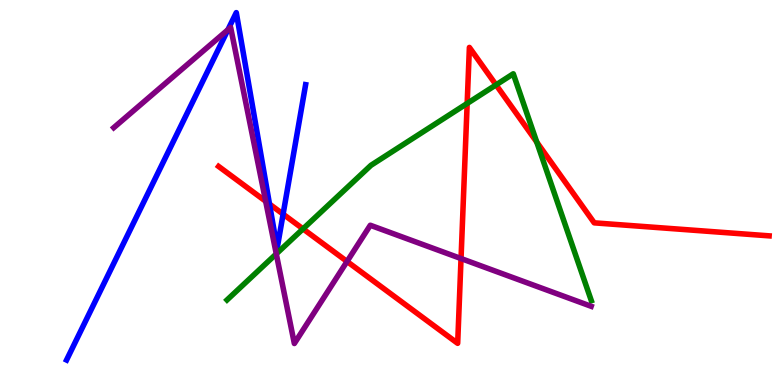[{'lines': ['blue', 'red'], 'intersections': [{'x': 3.48, 'y': 4.7}, {'x': 3.65, 'y': 4.44}]}, {'lines': ['green', 'red'], 'intersections': [{'x': 3.91, 'y': 4.06}, {'x': 6.03, 'y': 7.31}, {'x': 6.4, 'y': 7.8}, {'x': 6.93, 'y': 6.31}]}, {'lines': ['purple', 'red'], 'intersections': [{'x': 3.43, 'y': 4.77}, {'x': 4.48, 'y': 3.21}, {'x': 5.95, 'y': 3.28}]}, {'lines': ['blue', 'green'], 'intersections': []}, {'lines': ['blue', 'purple'], 'intersections': [{'x': 2.94, 'y': 9.23}]}, {'lines': ['green', 'purple'], 'intersections': [{'x': 3.56, 'y': 3.41}]}]